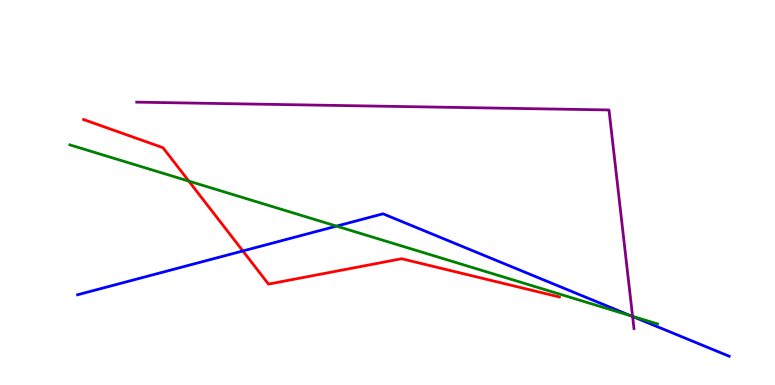[{'lines': ['blue', 'red'], 'intersections': [{'x': 3.13, 'y': 3.48}]}, {'lines': ['green', 'red'], 'intersections': [{'x': 2.44, 'y': 5.3}]}, {'lines': ['purple', 'red'], 'intersections': []}, {'lines': ['blue', 'green'], 'intersections': [{'x': 4.34, 'y': 4.13}, {'x': 8.14, 'y': 1.8}]}, {'lines': ['blue', 'purple'], 'intersections': [{'x': 8.16, 'y': 1.78}]}, {'lines': ['green', 'purple'], 'intersections': [{'x': 8.16, 'y': 1.78}]}]